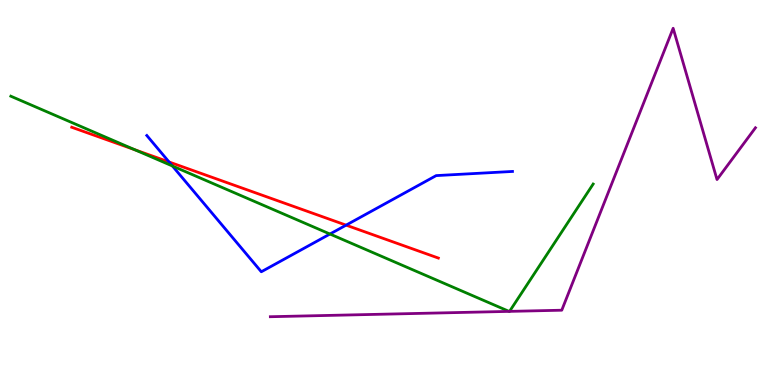[{'lines': ['blue', 'red'], 'intersections': [{'x': 2.18, 'y': 5.79}, {'x': 4.47, 'y': 4.15}]}, {'lines': ['green', 'red'], 'intersections': [{'x': 1.74, 'y': 6.11}]}, {'lines': ['purple', 'red'], 'intersections': []}, {'lines': ['blue', 'green'], 'intersections': [{'x': 2.22, 'y': 5.69}, {'x': 4.26, 'y': 3.92}]}, {'lines': ['blue', 'purple'], 'intersections': []}, {'lines': ['green', 'purple'], 'intersections': [{'x': 6.57, 'y': 1.91}, {'x': 6.57, 'y': 1.91}]}]